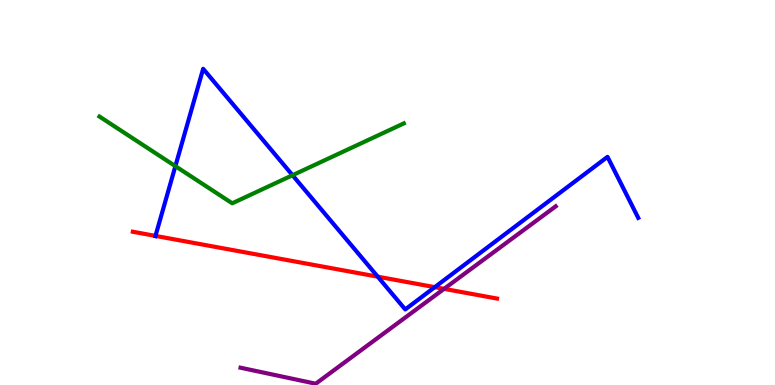[{'lines': ['blue', 'red'], 'intersections': [{'x': 2.01, 'y': 3.87}, {'x': 4.87, 'y': 2.81}, {'x': 5.61, 'y': 2.54}]}, {'lines': ['green', 'red'], 'intersections': []}, {'lines': ['purple', 'red'], 'intersections': [{'x': 5.73, 'y': 2.5}]}, {'lines': ['blue', 'green'], 'intersections': [{'x': 2.26, 'y': 5.68}, {'x': 3.77, 'y': 5.45}]}, {'lines': ['blue', 'purple'], 'intersections': []}, {'lines': ['green', 'purple'], 'intersections': []}]